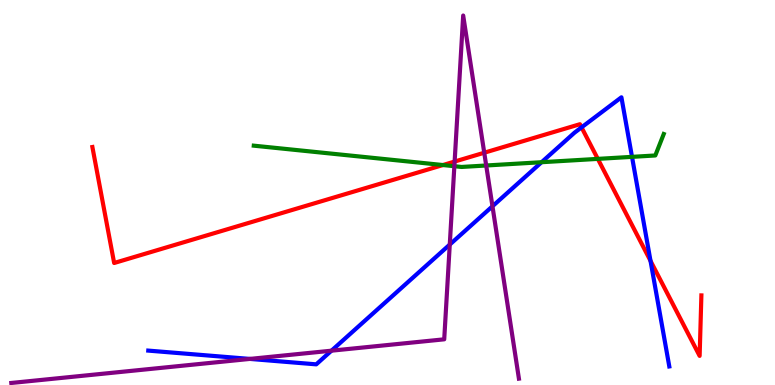[{'lines': ['blue', 'red'], 'intersections': [{'x': 7.5, 'y': 6.69}, {'x': 8.39, 'y': 3.22}]}, {'lines': ['green', 'red'], 'intersections': [{'x': 5.71, 'y': 5.71}, {'x': 7.71, 'y': 5.87}]}, {'lines': ['purple', 'red'], 'intersections': [{'x': 5.87, 'y': 5.8}, {'x': 6.25, 'y': 6.03}]}, {'lines': ['blue', 'green'], 'intersections': [{'x': 6.99, 'y': 5.79}, {'x': 8.15, 'y': 5.93}]}, {'lines': ['blue', 'purple'], 'intersections': [{'x': 3.22, 'y': 0.678}, {'x': 4.28, 'y': 0.891}, {'x': 5.8, 'y': 3.65}, {'x': 6.35, 'y': 4.64}]}, {'lines': ['green', 'purple'], 'intersections': [{'x': 5.86, 'y': 5.68}, {'x': 6.27, 'y': 5.7}]}]